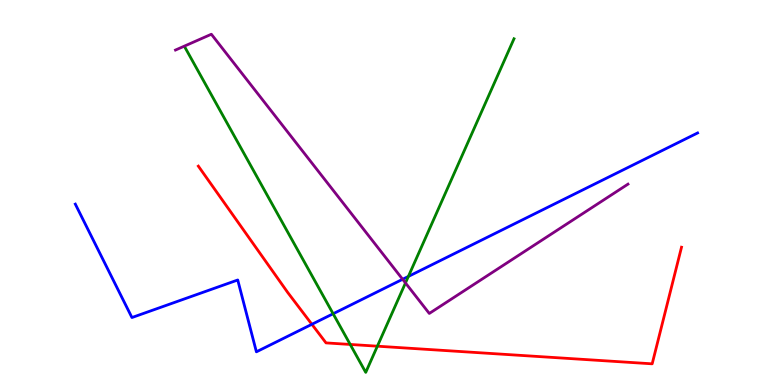[{'lines': ['blue', 'red'], 'intersections': [{'x': 4.02, 'y': 1.58}]}, {'lines': ['green', 'red'], 'intersections': [{'x': 4.52, 'y': 1.05}, {'x': 4.87, 'y': 1.01}]}, {'lines': ['purple', 'red'], 'intersections': []}, {'lines': ['blue', 'green'], 'intersections': [{'x': 4.3, 'y': 1.85}, {'x': 5.27, 'y': 2.82}]}, {'lines': ['blue', 'purple'], 'intersections': [{'x': 5.2, 'y': 2.75}]}, {'lines': ['green', 'purple'], 'intersections': [{'x': 5.23, 'y': 2.65}]}]